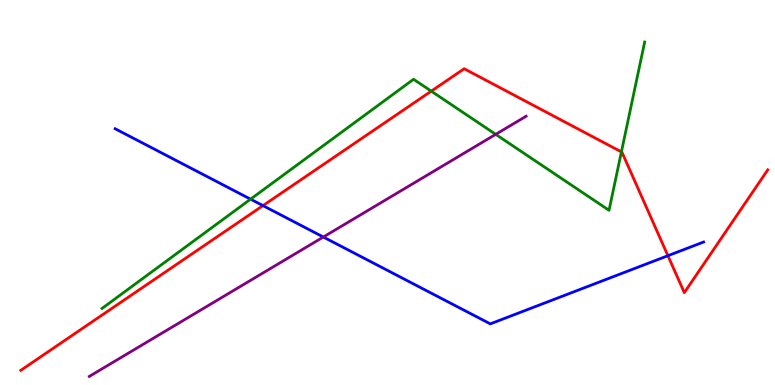[{'lines': ['blue', 'red'], 'intersections': [{'x': 3.39, 'y': 4.66}, {'x': 8.62, 'y': 3.36}]}, {'lines': ['green', 'red'], 'intersections': [{'x': 5.56, 'y': 7.63}, {'x': 8.02, 'y': 6.05}]}, {'lines': ['purple', 'red'], 'intersections': []}, {'lines': ['blue', 'green'], 'intersections': [{'x': 3.23, 'y': 4.83}]}, {'lines': ['blue', 'purple'], 'intersections': [{'x': 4.17, 'y': 3.84}]}, {'lines': ['green', 'purple'], 'intersections': [{'x': 6.4, 'y': 6.51}]}]